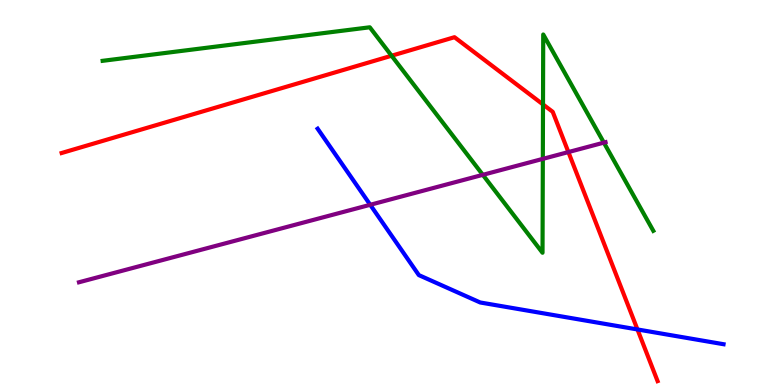[{'lines': ['blue', 'red'], 'intersections': [{'x': 8.23, 'y': 1.44}]}, {'lines': ['green', 'red'], 'intersections': [{'x': 5.05, 'y': 8.55}, {'x': 7.01, 'y': 7.29}]}, {'lines': ['purple', 'red'], 'intersections': [{'x': 7.33, 'y': 6.05}]}, {'lines': ['blue', 'green'], 'intersections': []}, {'lines': ['blue', 'purple'], 'intersections': [{'x': 4.78, 'y': 4.68}]}, {'lines': ['green', 'purple'], 'intersections': [{'x': 6.23, 'y': 5.46}, {'x': 7.0, 'y': 5.87}, {'x': 7.79, 'y': 6.3}]}]